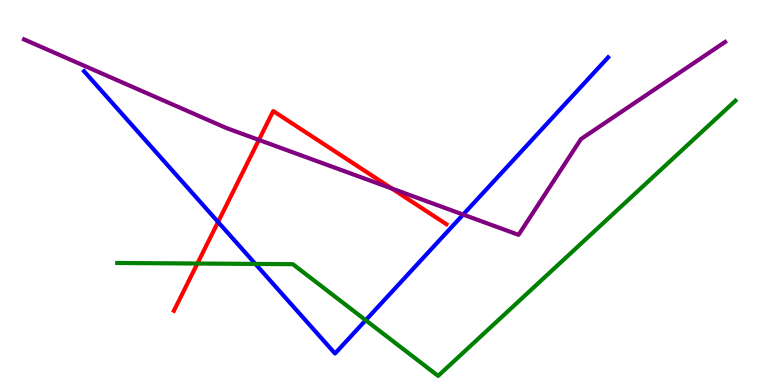[{'lines': ['blue', 'red'], 'intersections': [{'x': 2.81, 'y': 4.23}]}, {'lines': ['green', 'red'], 'intersections': [{'x': 2.55, 'y': 3.16}]}, {'lines': ['purple', 'red'], 'intersections': [{'x': 3.34, 'y': 6.37}, {'x': 5.05, 'y': 5.1}]}, {'lines': ['blue', 'green'], 'intersections': [{'x': 3.3, 'y': 3.14}, {'x': 4.72, 'y': 1.68}]}, {'lines': ['blue', 'purple'], 'intersections': [{'x': 5.98, 'y': 4.43}]}, {'lines': ['green', 'purple'], 'intersections': []}]